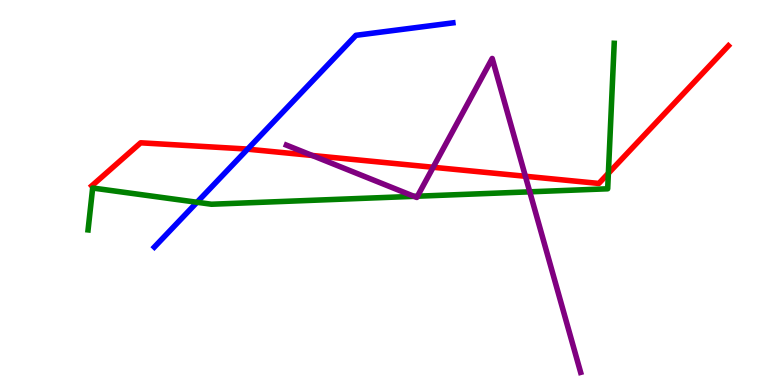[{'lines': ['blue', 'red'], 'intersections': [{'x': 3.19, 'y': 6.13}]}, {'lines': ['green', 'red'], 'intersections': [{'x': 7.85, 'y': 5.5}]}, {'lines': ['purple', 'red'], 'intersections': [{'x': 4.03, 'y': 5.96}, {'x': 5.59, 'y': 5.66}, {'x': 6.78, 'y': 5.42}]}, {'lines': ['blue', 'green'], 'intersections': [{'x': 2.54, 'y': 4.75}]}, {'lines': ['blue', 'purple'], 'intersections': []}, {'lines': ['green', 'purple'], 'intersections': [{'x': 5.34, 'y': 4.9}, {'x': 5.39, 'y': 4.9}, {'x': 6.84, 'y': 5.02}]}]